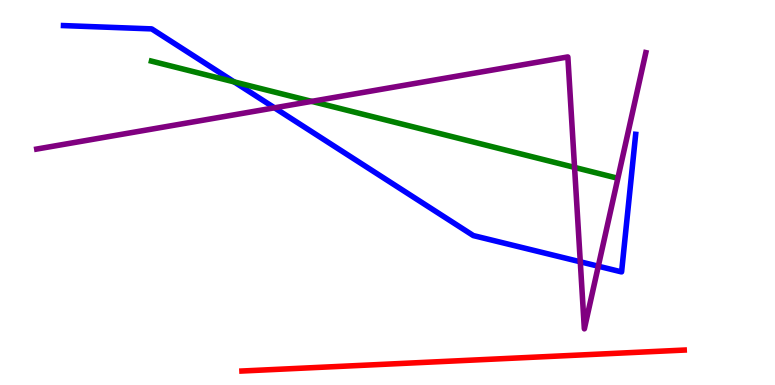[{'lines': ['blue', 'red'], 'intersections': []}, {'lines': ['green', 'red'], 'intersections': []}, {'lines': ['purple', 'red'], 'intersections': []}, {'lines': ['blue', 'green'], 'intersections': [{'x': 3.02, 'y': 7.87}]}, {'lines': ['blue', 'purple'], 'intersections': [{'x': 3.54, 'y': 7.2}, {'x': 7.49, 'y': 3.2}, {'x': 7.72, 'y': 3.09}]}, {'lines': ['green', 'purple'], 'intersections': [{'x': 4.02, 'y': 7.37}, {'x': 7.41, 'y': 5.65}]}]